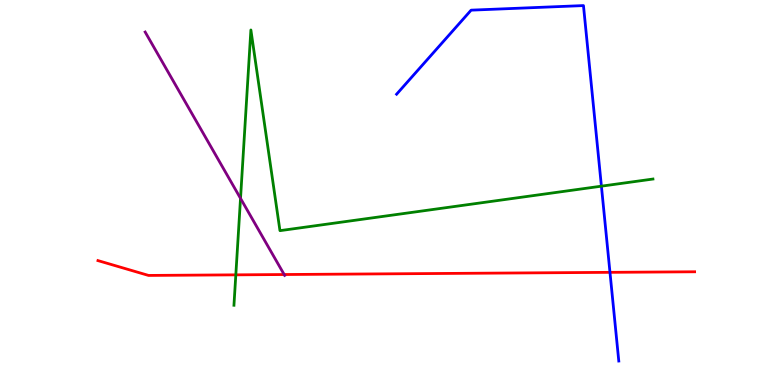[{'lines': ['blue', 'red'], 'intersections': [{'x': 7.87, 'y': 2.93}]}, {'lines': ['green', 'red'], 'intersections': [{'x': 3.04, 'y': 2.86}]}, {'lines': ['purple', 'red'], 'intersections': [{'x': 3.67, 'y': 2.87}]}, {'lines': ['blue', 'green'], 'intersections': [{'x': 7.76, 'y': 5.16}]}, {'lines': ['blue', 'purple'], 'intersections': []}, {'lines': ['green', 'purple'], 'intersections': [{'x': 3.1, 'y': 4.85}]}]